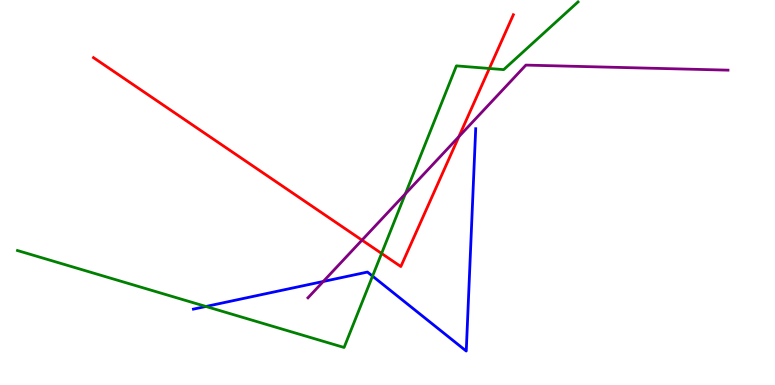[{'lines': ['blue', 'red'], 'intersections': []}, {'lines': ['green', 'red'], 'intersections': [{'x': 4.92, 'y': 3.42}, {'x': 6.31, 'y': 8.22}]}, {'lines': ['purple', 'red'], 'intersections': [{'x': 4.67, 'y': 3.76}, {'x': 5.92, 'y': 6.45}]}, {'lines': ['blue', 'green'], 'intersections': [{'x': 2.66, 'y': 2.04}, {'x': 4.81, 'y': 2.83}]}, {'lines': ['blue', 'purple'], 'intersections': [{'x': 4.17, 'y': 2.69}]}, {'lines': ['green', 'purple'], 'intersections': [{'x': 5.23, 'y': 4.97}]}]